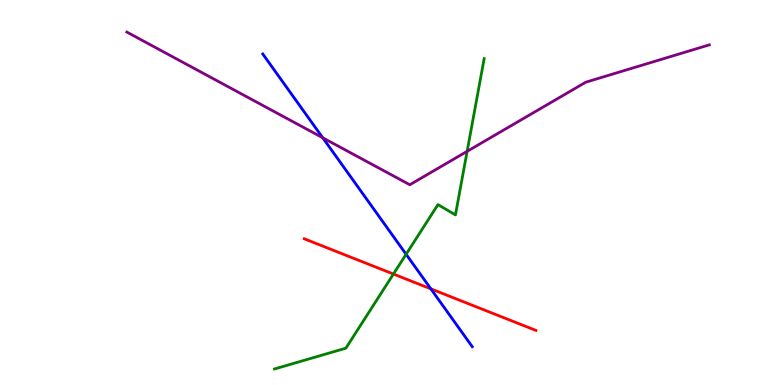[{'lines': ['blue', 'red'], 'intersections': [{'x': 5.56, 'y': 2.5}]}, {'lines': ['green', 'red'], 'intersections': [{'x': 5.08, 'y': 2.88}]}, {'lines': ['purple', 'red'], 'intersections': []}, {'lines': ['blue', 'green'], 'intersections': [{'x': 5.24, 'y': 3.4}]}, {'lines': ['blue', 'purple'], 'intersections': [{'x': 4.16, 'y': 6.42}]}, {'lines': ['green', 'purple'], 'intersections': [{'x': 6.03, 'y': 6.07}]}]